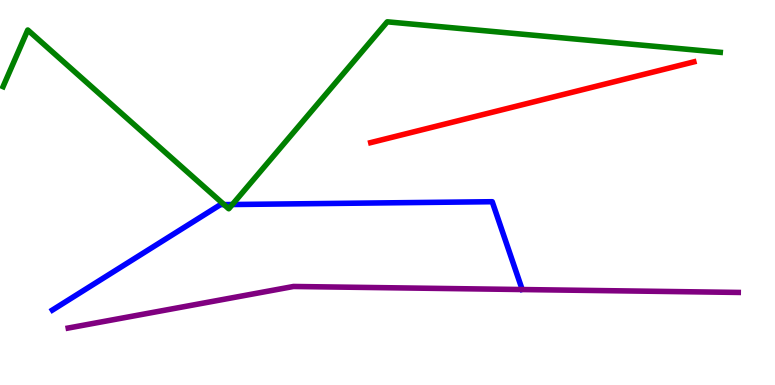[{'lines': ['blue', 'red'], 'intersections': []}, {'lines': ['green', 'red'], 'intersections': []}, {'lines': ['purple', 'red'], 'intersections': []}, {'lines': ['blue', 'green'], 'intersections': [{'x': 2.89, 'y': 4.69}, {'x': 3.0, 'y': 4.69}]}, {'lines': ['blue', 'purple'], 'intersections': []}, {'lines': ['green', 'purple'], 'intersections': []}]